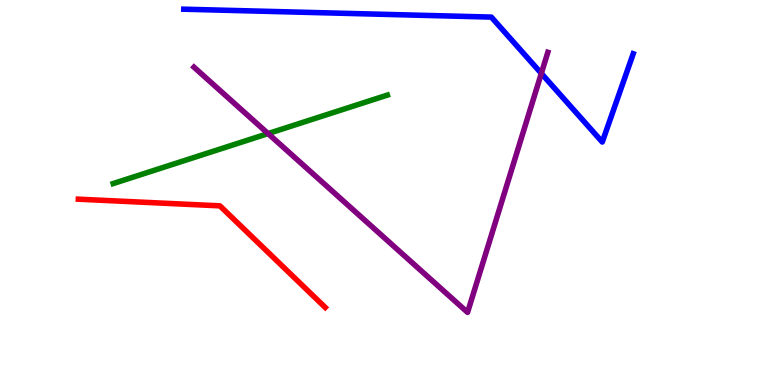[{'lines': ['blue', 'red'], 'intersections': []}, {'lines': ['green', 'red'], 'intersections': []}, {'lines': ['purple', 'red'], 'intersections': []}, {'lines': ['blue', 'green'], 'intersections': []}, {'lines': ['blue', 'purple'], 'intersections': [{'x': 6.98, 'y': 8.09}]}, {'lines': ['green', 'purple'], 'intersections': [{'x': 3.46, 'y': 6.53}]}]